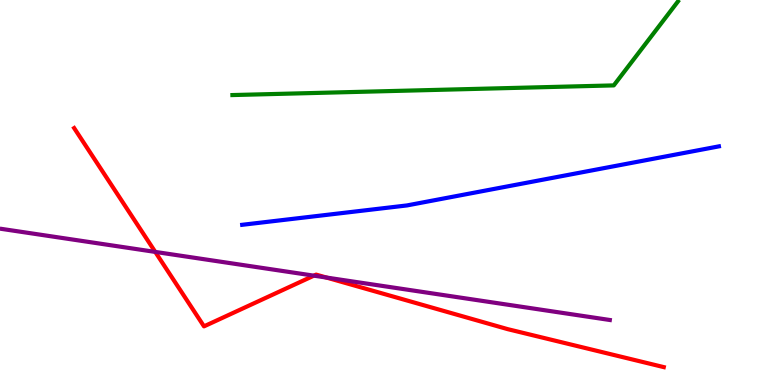[{'lines': ['blue', 'red'], 'intersections': []}, {'lines': ['green', 'red'], 'intersections': []}, {'lines': ['purple', 'red'], 'intersections': [{'x': 2.0, 'y': 3.46}, {'x': 4.05, 'y': 2.84}, {'x': 4.21, 'y': 2.79}]}, {'lines': ['blue', 'green'], 'intersections': []}, {'lines': ['blue', 'purple'], 'intersections': []}, {'lines': ['green', 'purple'], 'intersections': []}]